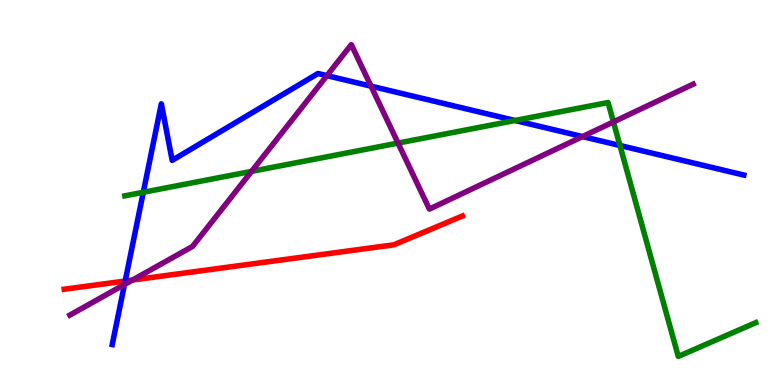[{'lines': ['blue', 'red'], 'intersections': [{'x': 1.62, 'y': 2.7}]}, {'lines': ['green', 'red'], 'intersections': []}, {'lines': ['purple', 'red'], 'intersections': [{'x': 1.71, 'y': 2.73}]}, {'lines': ['blue', 'green'], 'intersections': [{'x': 1.85, 'y': 5.01}, {'x': 6.65, 'y': 6.87}, {'x': 8.0, 'y': 6.22}]}, {'lines': ['blue', 'purple'], 'intersections': [{'x': 1.61, 'y': 2.61}, {'x': 4.22, 'y': 8.04}, {'x': 4.79, 'y': 7.76}, {'x': 7.52, 'y': 6.45}]}, {'lines': ['green', 'purple'], 'intersections': [{'x': 3.25, 'y': 5.55}, {'x': 5.14, 'y': 6.28}, {'x': 7.92, 'y': 6.83}]}]